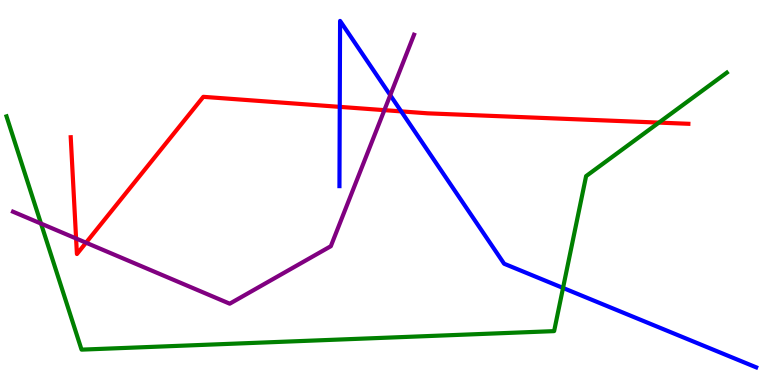[{'lines': ['blue', 'red'], 'intersections': [{'x': 4.38, 'y': 7.22}, {'x': 5.18, 'y': 7.11}]}, {'lines': ['green', 'red'], 'intersections': [{'x': 8.5, 'y': 6.82}]}, {'lines': ['purple', 'red'], 'intersections': [{'x': 0.982, 'y': 3.81}, {'x': 1.11, 'y': 3.7}, {'x': 4.96, 'y': 7.14}]}, {'lines': ['blue', 'green'], 'intersections': [{'x': 7.26, 'y': 2.52}]}, {'lines': ['blue', 'purple'], 'intersections': [{'x': 5.04, 'y': 7.53}]}, {'lines': ['green', 'purple'], 'intersections': [{'x': 0.529, 'y': 4.19}]}]